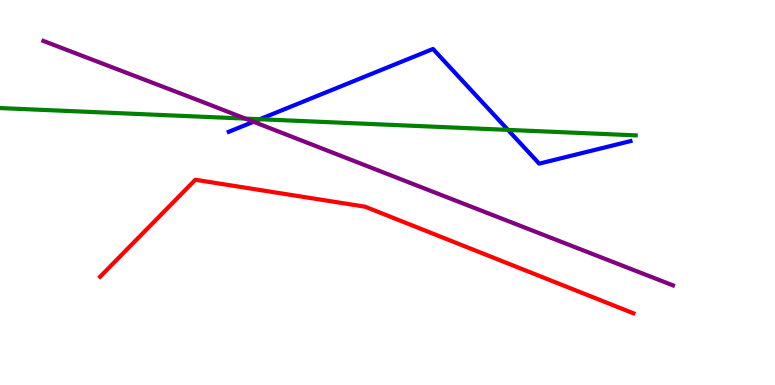[{'lines': ['blue', 'red'], 'intersections': []}, {'lines': ['green', 'red'], 'intersections': []}, {'lines': ['purple', 'red'], 'intersections': []}, {'lines': ['blue', 'green'], 'intersections': [{'x': 3.35, 'y': 6.9}, {'x': 6.55, 'y': 6.63}]}, {'lines': ['blue', 'purple'], 'intersections': [{'x': 3.27, 'y': 6.84}]}, {'lines': ['green', 'purple'], 'intersections': [{'x': 3.17, 'y': 6.92}]}]